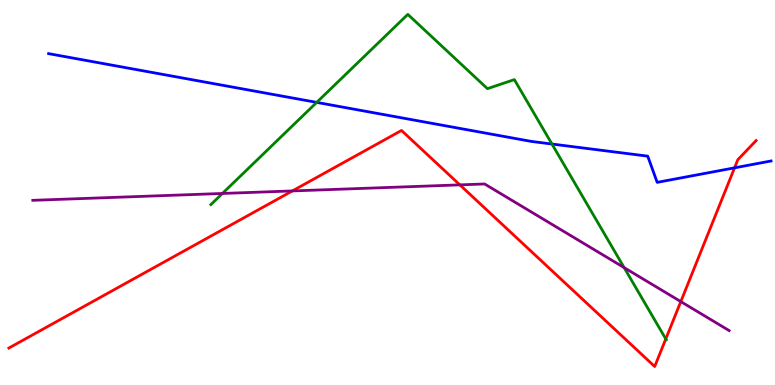[{'lines': ['blue', 'red'], 'intersections': [{'x': 9.48, 'y': 5.64}]}, {'lines': ['green', 'red'], 'intersections': [{'x': 8.59, 'y': 1.2}]}, {'lines': ['purple', 'red'], 'intersections': [{'x': 3.77, 'y': 5.04}, {'x': 5.93, 'y': 5.2}, {'x': 8.78, 'y': 2.17}]}, {'lines': ['blue', 'green'], 'intersections': [{'x': 4.09, 'y': 7.34}, {'x': 7.12, 'y': 6.26}]}, {'lines': ['blue', 'purple'], 'intersections': []}, {'lines': ['green', 'purple'], 'intersections': [{'x': 2.87, 'y': 4.97}, {'x': 8.05, 'y': 3.05}]}]